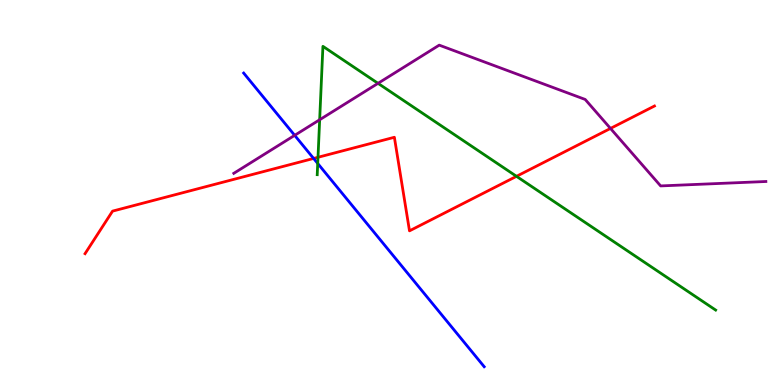[{'lines': ['blue', 'red'], 'intersections': [{'x': 4.05, 'y': 5.88}]}, {'lines': ['green', 'red'], 'intersections': [{'x': 4.1, 'y': 5.91}, {'x': 6.66, 'y': 5.42}]}, {'lines': ['purple', 'red'], 'intersections': [{'x': 7.88, 'y': 6.66}]}, {'lines': ['blue', 'green'], 'intersections': [{'x': 4.1, 'y': 5.75}]}, {'lines': ['blue', 'purple'], 'intersections': [{'x': 3.8, 'y': 6.48}]}, {'lines': ['green', 'purple'], 'intersections': [{'x': 4.12, 'y': 6.89}, {'x': 4.88, 'y': 7.84}]}]